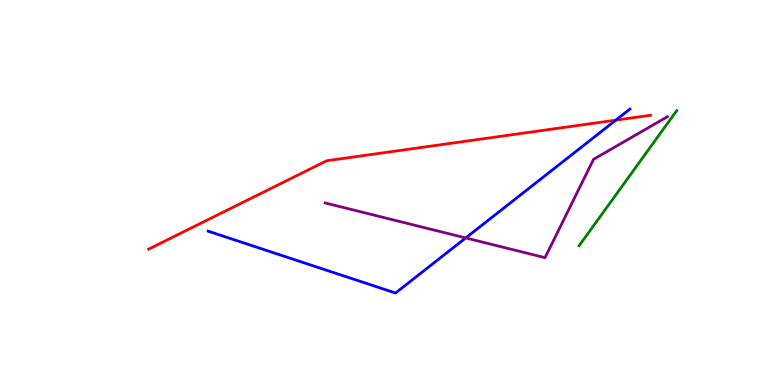[{'lines': ['blue', 'red'], 'intersections': [{'x': 7.95, 'y': 6.88}]}, {'lines': ['green', 'red'], 'intersections': []}, {'lines': ['purple', 'red'], 'intersections': []}, {'lines': ['blue', 'green'], 'intersections': []}, {'lines': ['blue', 'purple'], 'intersections': [{'x': 6.01, 'y': 3.82}]}, {'lines': ['green', 'purple'], 'intersections': []}]